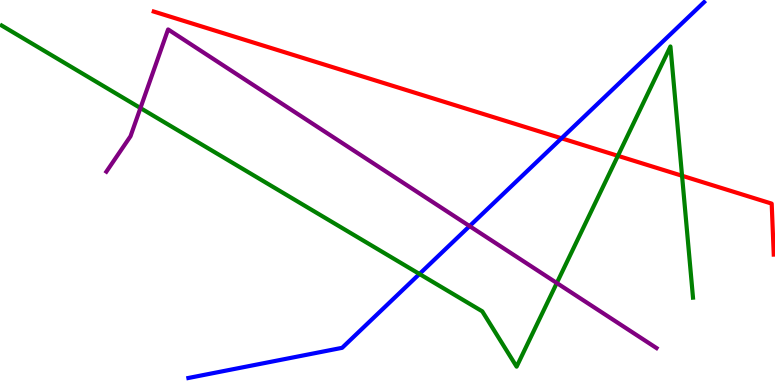[{'lines': ['blue', 'red'], 'intersections': [{'x': 7.25, 'y': 6.41}]}, {'lines': ['green', 'red'], 'intersections': [{'x': 7.97, 'y': 5.95}, {'x': 8.8, 'y': 5.43}]}, {'lines': ['purple', 'red'], 'intersections': []}, {'lines': ['blue', 'green'], 'intersections': [{'x': 5.41, 'y': 2.88}]}, {'lines': ['blue', 'purple'], 'intersections': [{'x': 6.06, 'y': 4.13}]}, {'lines': ['green', 'purple'], 'intersections': [{'x': 1.81, 'y': 7.19}, {'x': 7.18, 'y': 2.65}]}]